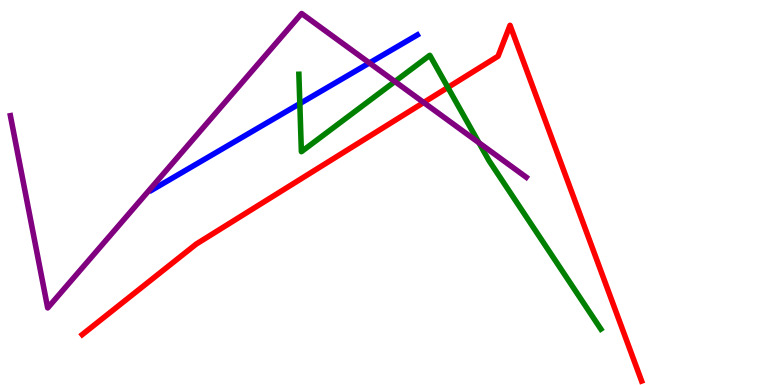[{'lines': ['blue', 'red'], 'intersections': []}, {'lines': ['green', 'red'], 'intersections': [{'x': 5.78, 'y': 7.73}]}, {'lines': ['purple', 'red'], 'intersections': [{'x': 5.47, 'y': 7.34}]}, {'lines': ['blue', 'green'], 'intersections': [{'x': 3.87, 'y': 7.31}]}, {'lines': ['blue', 'purple'], 'intersections': [{'x': 4.77, 'y': 8.37}]}, {'lines': ['green', 'purple'], 'intersections': [{'x': 5.1, 'y': 7.88}, {'x': 6.18, 'y': 6.29}]}]